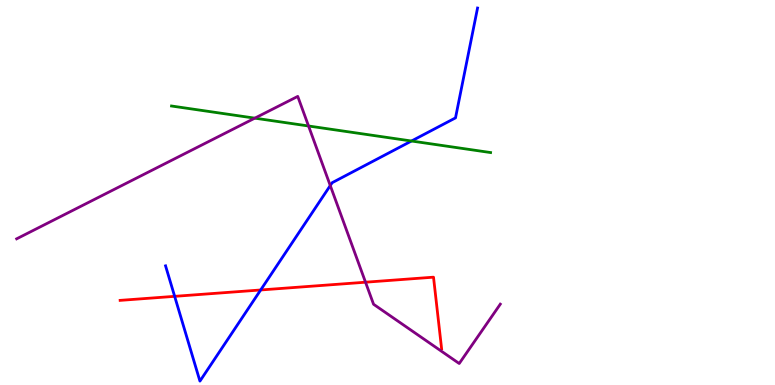[{'lines': ['blue', 'red'], 'intersections': [{'x': 2.25, 'y': 2.3}, {'x': 3.36, 'y': 2.47}]}, {'lines': ['green', 'red'], 'intersections': []}, {'lines': ['purple', 'red'], 'intersections': [{'x': 4.72, 'y': 2.67}]}, {'lines': ['blue', 'green'], 'intersections': [{'x': 5.31, 'y': 6.34}]}, {'lines': ['blue', 'purple'], 'intersections': [{'x': 4.26, 'y': 5.18}]}, {'lines': ['green', 'purple'], 'intersections': [{'x': 3.29, 'y': 6.93}, {'x': 3.98, 'y': 6.73}]}]